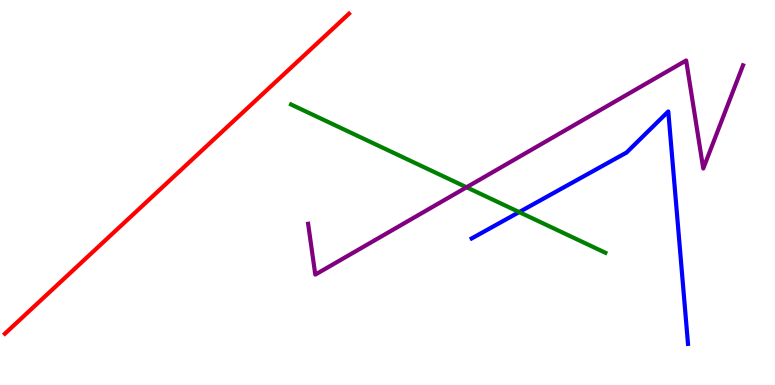[{'lines': ['blue', 'red'], 'intersections': []}, {'lines': ['green', 'red'], 'intersections': []}, {'lines': ['purple', 'red'], 'intersections': []}, {'lines': ['blue', 'green'], 'intersections': [{'x': 6.7, 'y': 4.49}]}, {'lines': ['blue', 'purple'], 'intersections': []}, {'lines': ['green', 'purple'], 'intersections': [{'x': 6.02, 'y': 5.14}]}]